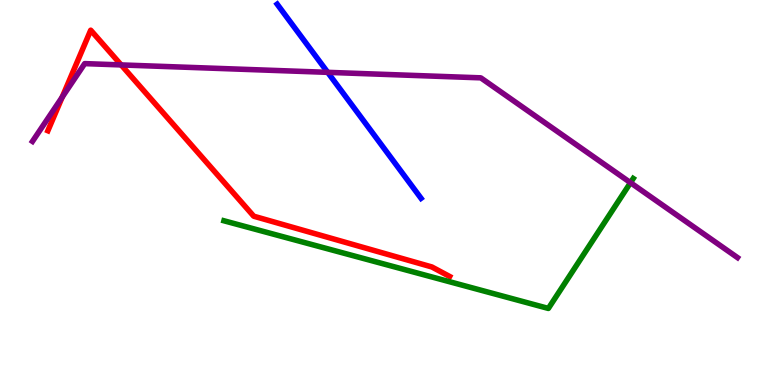[{'lines': ['blue', 'red'], 'intersections': []}, {'lines': ['green', 'red'], 'intersections': []}, {'lines': ['purple', 'red'], 'intersections': [{'x': 0.803, 'y': 7.48}, {'x': 1.56, 'y': 8.31}]}, {'lines': ['blue', 'green'], 'intersections': []}, {'lines': ['blue', 'purple'], 'intersections': [{'x': 4.23, 'y': 8.12}]}, {'lines': ['green', 'purple'], 'intersections': [{'x': 8.14, 'y': 5.25}]}]